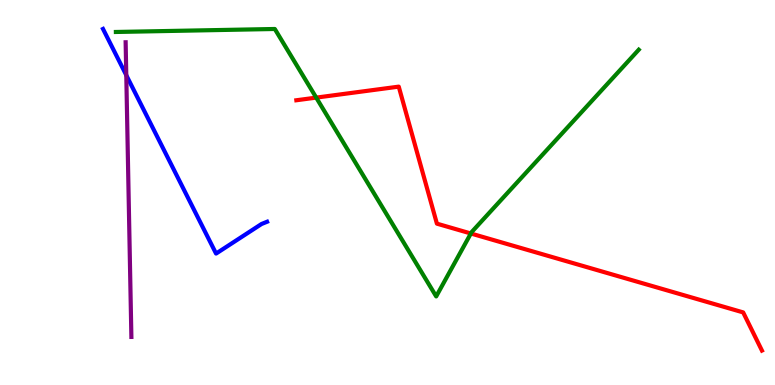[{'lines': ['blue', 'red'], 'intersections': []}, {'lines': ['green', 'red'], 'intersections': [{'x': 4.08, 'y': 7.46}, {'x': 6.08, 'y': 3.94}]}, {'lines': ['purple', 'red'], 'intersections': []}, {'lines': ['blue', 'green'], 'intersections': []}, {'lines': ['blue', 'purple'], 'intersections': [{'x': 1.63, 'y': 8.05}]}, {'lines': ['green', 'purple'], 'intersections': []}]